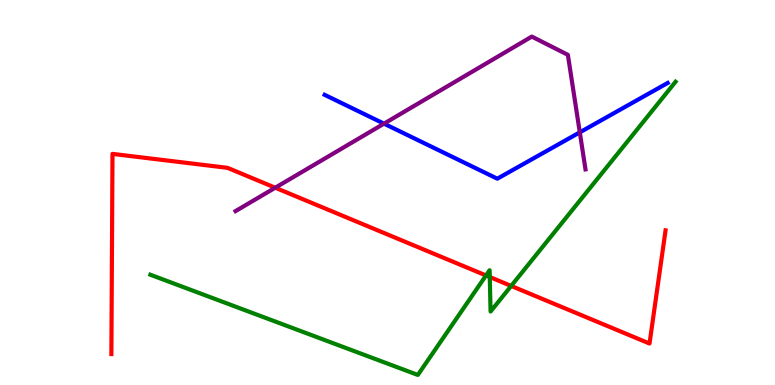[{'lines': ['blue', 'red'], 'intersections': []}, {'lines': ['green', 'red'], 'intersections': [{'x': 6.27, 'y': 2.85}, {'x': 6.32, 'y': 2.8}, {'x': 6.6, 'y': 2.57}]}, {'lines': ['purple', 'red'], 'intersections': [{'x': 3.55, 'y': 5.12}]}, {'lines': ['blue', 'green'], 'intersections': []}, {'lines': ['blue', 'purple'], 'intersections': [{'x': 4.95, 'y': 6.79}, {'x': 7.48, 'y': 6.56}]}, {'lines': ['green', 'purple'], 'intersections': []}]